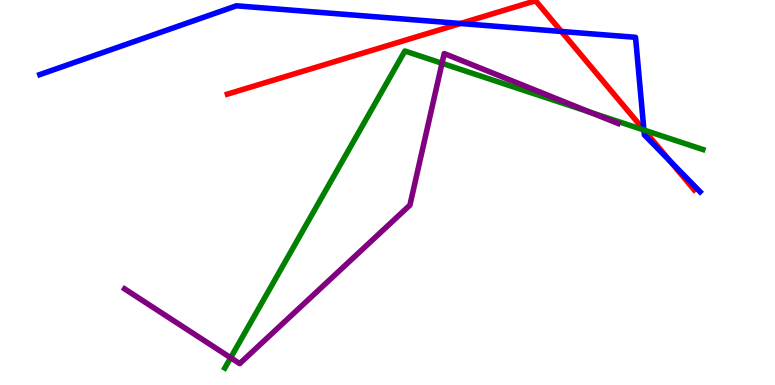[{'lines': ['blue', 'red'], 'intersections': [{'x': 5.94, 'y': 9.39}, {'x': 7.24, 'y': 9.18}, {'x': 8.31, 'y': 6.63}, {'x': 8.65, 'y': 5.81}]}, {'lines': ['green', 'red'], 'intersections': [{'x': 8.31, 'y': 6.62}]}, {'lines': ['purple', 'red'], 'intersections': []}, {'lines': ['blue', 'green'], 'intersections': [{'x': 8.31, 'y': 6.62}]}, {'lines': ['blue', 'purple'], 'intersections': []}, {'lines': ['green', 'purple'], 'intersections': [{'x': 2.98, 'y': 0.708}, {'x': 5.7, 'y': 8.36}, {'x': 7.62, 'y': 7.08}]}]